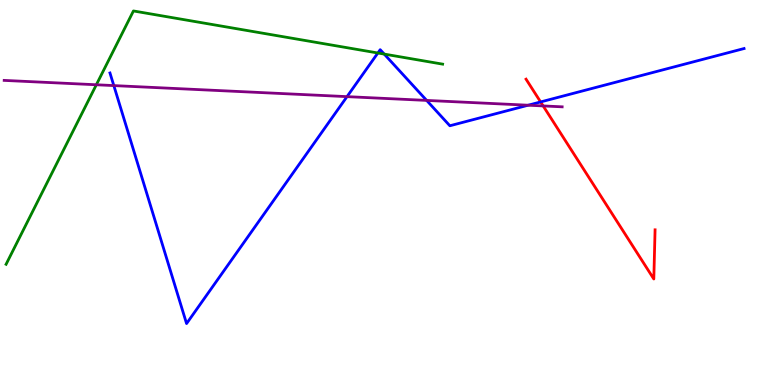[{'lines': ['blue', 'red'], 'intersections': [{'x': 6.98, 'y': 7.35}]}, {'lines': ['green', 'red'], 'intersections': []}, {'lines': ['purple', 'red'], 'intersections': [{'x': 7.01, 'y': 7.25}]}, {'lines': ['blue', 'green'], 'intersections': [{'x': 4.88, 'y': 8.62}, {'x': 4.96, 'y': 8.6}]}, {'lines': ['blue', 'purple'], 'intersections': [{'x': 1.47, 'y': 7.78}, {'x': 4.48, 'y': 7.49}, {'x': 5.51, 'y': 7.39}, {'x': 6.81, 'y': 7.27}]}, {'lines': ['green', 'purple'], 'intersections': [{'x': 1.24, 'y': 7.8}]}]